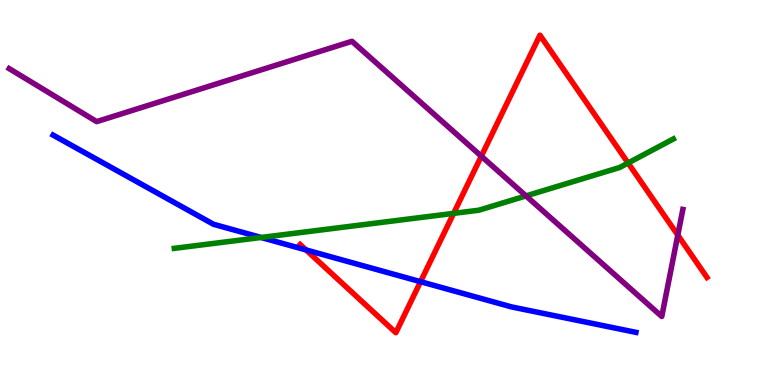[{'lines': ['blue', 'red'], 'intersections': [{'x': 3.95, 'y': 3.51}, {'x': 5.43, 'y': 2.68}]}, {'lines': ['green', 'red'], 'intersections': [{'x': 5.85, 'y': 4.46}, {'x': 8.1, 'y': 5.77}]}, {'lines': ['purple', 'red'], 'intersections': [{'x': 6.21, 'y': 5.94}, {'x': 8.75, 'y': 3.89}]}, {'lines': ['blue', 'green'], 'intersections': [{'x': 3.37, 'y': 3.83}]}, {'lines': ['blue', 'purple'], 'intersections': []}, {'lines': ['green', 'purple'], 'intersections': [{'x': 6.79, 'y': 4.91}]}]